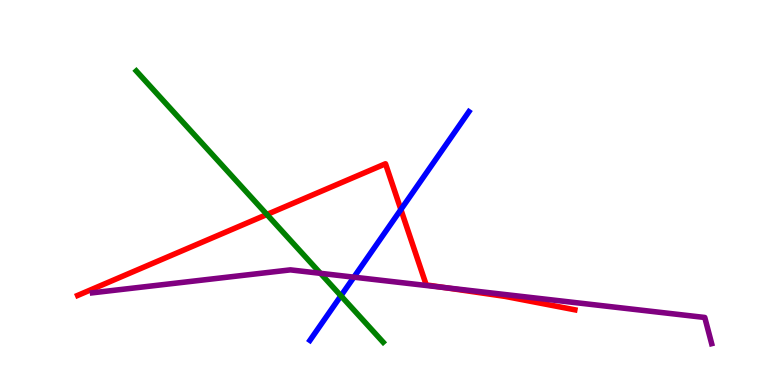[{'lines': ['blue', 'red'], 'intersections': [{'x': 5.17, 'y': 4.56}]}, {'lines': ['green', 'red'], 'intersections': [{'x': 3.44, 'y': 4.43}]}, {'lines': ['purple', 'red'], 'intersections': [{'x': 5.74, 'y': 2.53}]}, {'lines': ['blue', 'green'], 'intersections': [{'x': 4.4, 'y': 2.32}]}, {'lines': ['blue', 'purple'], 'intersections': [{'x': 4.57, 'y': 2.8}]}, {'lines': ['green', 'purple'], 'intersections': [{'x': 4.14, 'y': 2.9}]}]